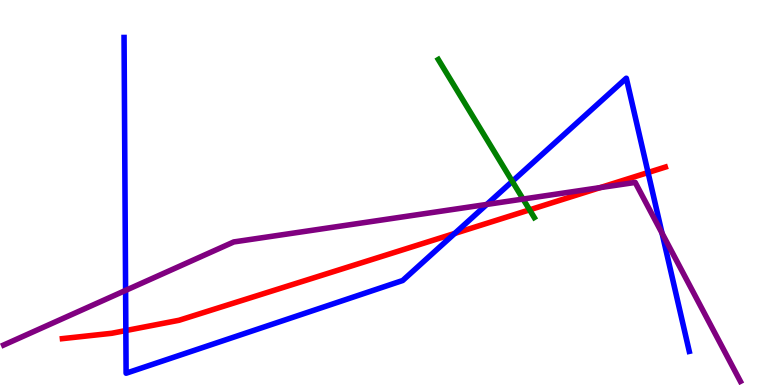[{'lines': ['blue', 'red'], 'intersections': [{'x': 1.62, 'y': 1.41}, {'x': 5.87, 'y': 3.94}, {'x': 8.36, 'y': 5.52}]}, {'lines': ['green', 'red'], 'intersections': [{'x': 6.83, 'y': 4.55}]}, {'lines': ['purple', 'red'], 'intersections': [{'x': 7.74, 'y': 5.13}]}, {'lines': ['blue', 'green'], 'intersections': [{'x': 6.61, 'y': 5.29}]}, {'lines': ['blue', 'purple'], 'intersections': [{'x': 1.62, 'y': 2.46}, {'x': 6.28, 'y': 4.69}, {'x': 8.54, 'y': 3.94}]}, {'lines': ['green', 'purple'], 'intersections': [{'x': 6.75, 'y': 4.83}]}]